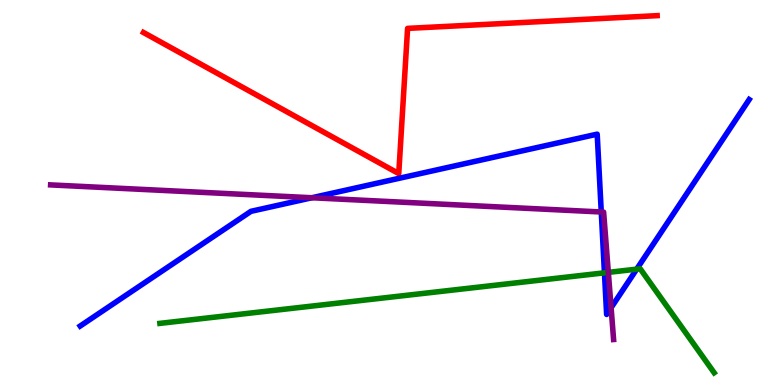[{'lines': ['blue', 'red'], 'intersections': []}, {'lines': ['green', 'red'], 'intersections': []}, {'lines': ['purple', 'red'], 'intersections': []}, {'lines': ['blue', 'green'], 'intersections': [{'x': 7.8, 'y': 2.91}, {'x': 8.22, 'y': 3.01}]}, {'lines': ['blue', 'purple'], 'intersections': [{'x': 4.02, 'y': 4.86}, {'x': 7.76, 'y': 4.49}, {'x': 7.89, 'y': 2.01}]}, {'lines': ['green', 'purple'], 'intersections': [{'x': 7.85, 'y': 2.93}]}]